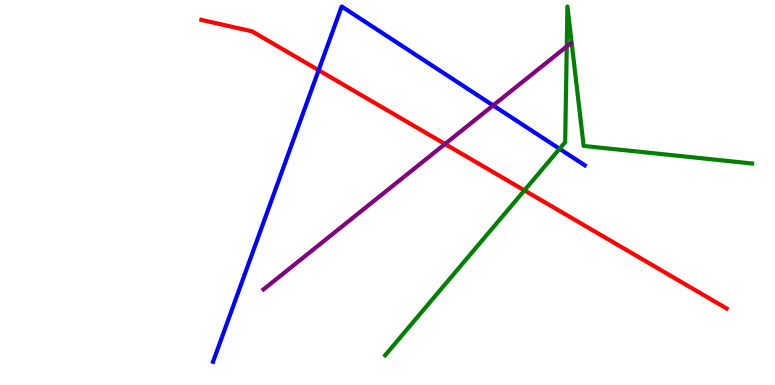[{'lines': ['blue', 'red'], 'intersections': [{'x': 4.11, 'y': 8.18}]}, {'lines': ['green', 'red'], 'intersections': [{'x': 6.77, 'y': 5.05}]}, {'lines': ['purple', 'red'], 'intersections': [{'x': 5.74, 'y': 6.26}]}, {'lines': ['blue', 'green'], 'intersections': [{'x': 7.22, 'y': 6.13}]}, {'lines': ['blue', 'purple'], 'intersections': [{'x': 6.36, 'y': 7.26}]}, {'lines': ['green', 'purple'], 'intersections': [{'x': 7.31, 'y': 8.79}]}]